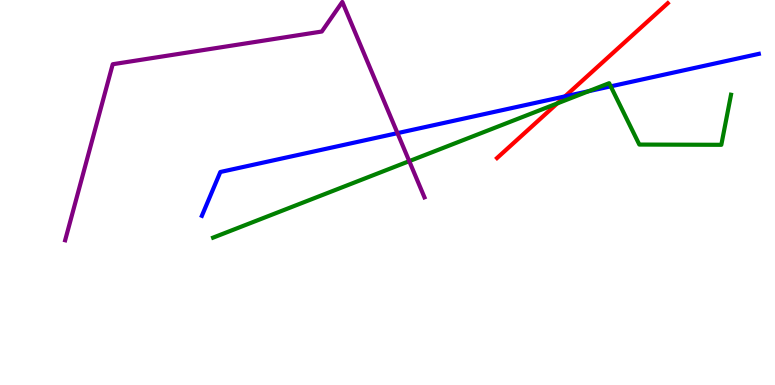[{'lines': ['blue', 'red'], 'intersections': [{'x': 7.29, 'y': 7.5}]}, {'lines': ['green', 'red'], 'intersections': [{'x': 7.19, 'y': 7.31}]}, {'lines': ['purple', 'red'], 'intersections': []}, {'lines': ['blue', 'green'], 'intersections': [{'x': 7.6, 'y': 7.63}, {'x': 7.88, 'y': 7.76}]}, {'lines': ['blue', 'purple'], 'intersections': [{'x': 5.13, 'y': 6.54}]}, {'lines': ['green', 'purple'], 'intersections': [{'x': 5.28, 'y': 5.81}]}]